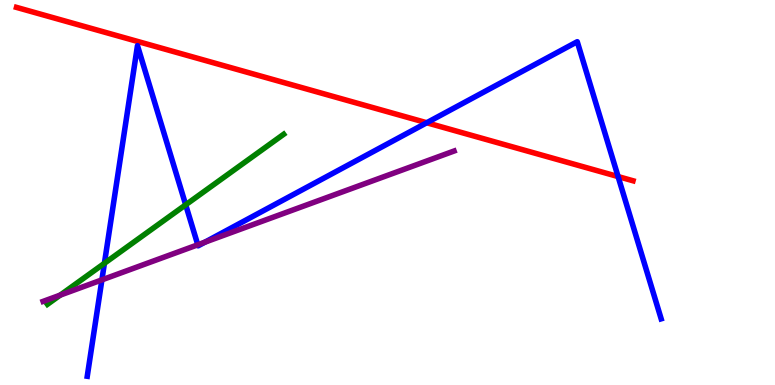[{'lines': ['blue', 'red'], 'intersections': [{'x': 5.51, 'y': 6.81}, {'x': 7.98, 'y': 5.41}]}, {'lines': ['green', 'red'], 'intersections': []}, {'lines': ['purple', 'red'], 'intersections': []}, {'lines': ['blue', 'green'], 'intersections': [{'x': 1.35, 'y': 3.16}, {'x': 2.4, 'y': 4.68}]}, {'lines': ['blue', 'purple'], 'intersections': [{'x': 1.31, 'y': 2.73}, {'x': 2.55, 'y': 3.64}, {'x': 2.64, 'y': 3.71}]}, {'lines': ['green', 'purple'], 'intersections': [{'x': 0.777, 'y': 2.33}]}]